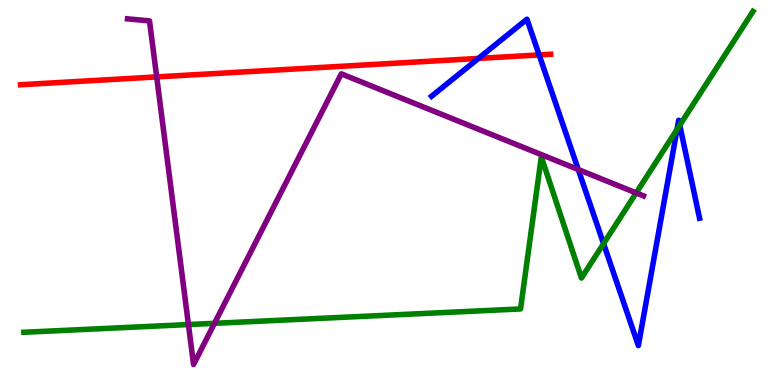[{'lines': ['blue', 'red'], 'intersections': [{'x': 6.17, 'y': 8.48}, {'x': 6.96, 'y': 8.57}]}, {'lines': ['green', 'red'], 'intersections': []}, {'lines': ['purple', 'red'], 'intersections': [{'x': 2.02, 'y': 8.0}]}, {'lines': ['blue', 'green'], 'intersections': [{'x': 7.79, 'y': 3.67}, {'x': 8.74, 'y': 6.64}, {'x': 8.77, 'y': 6.75}]}, {'lines': ['blue', 'purple'], 'intersections': [{'x': 7.46, 'y': 5.6}]}, {'lines': ['green', 'purple'], 'intersections': [{'x': 2.43, 'y': 1.57}, {'x': 2.77, 'y': 1.6}, {'x': 8.21, 'y': 4.99}]}]